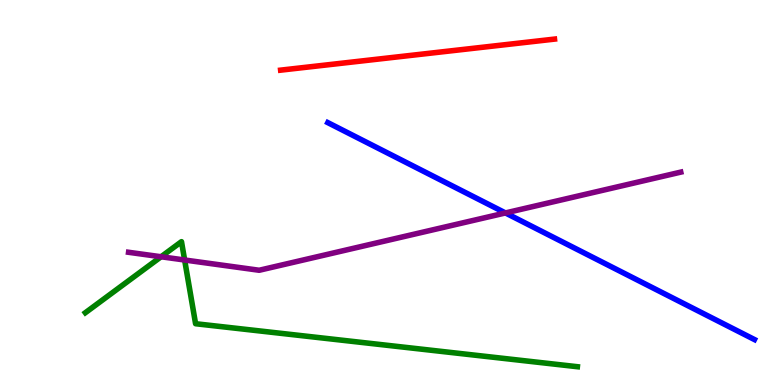[{'lines': ['blue', 'red'], 'intersections': []}, {'lines': ['green', 'red'], 'intersections': []}, {'lines': ['purple', 'red'], 'intersections': []}, {'lines': ['blue', 'green'], 'intersections': []}, {'lines': ['blue', 'purple'], 'intersections': [{'x': 6.52, 'y': 4.47}]}, {'lines': ['green', 'purple'], 'intersections': [{'x': 2.08, 'y': 3.33}, {'x': 2.38, 'y': 3.25}]}]